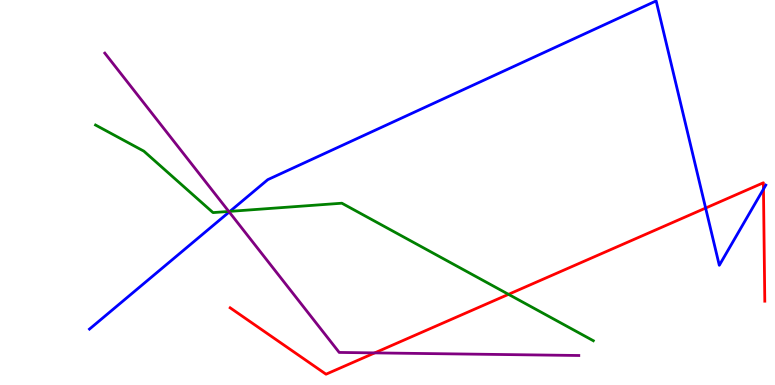[{'lines': ['blue', 'red'], 'intersections': [{'x': 9.1, 'y': 4.6}, {'x': 9.85, 'y': 5.09}]}, {'lines': ['green', 'red'], 'intersections': [{'x': 6.56, 'y': 2.35}]}, {'lines': ['purple', 'red'], 'intersections': [{'x': 4.84, 'y': 0.834}]}, {'lines': ['blue', 'green'], 'intersections': [{'x': 2.97, 'y': 4.51}]}, {'lines': ['blue', 'purple'], 'intersections': [{'x': 2.96, 'y': 4.49}]}, {'lines': ['green', 'purple'], 'intersections': [{'x': 2.95, 'y': 4.51}]}]